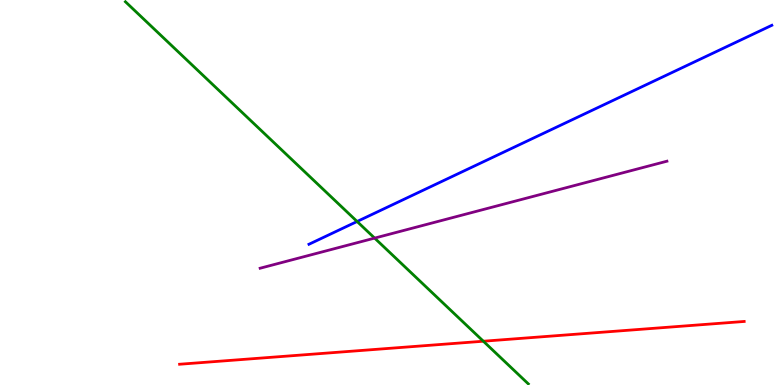[{'lines': ['blue', 'red'], 'intersections': []}, {'lines': ['green', 'red'], 'intersections': [{'x': 6.24, 'y': 1.14}]}, {'lines': ['purple', 'red'], 'intersections': []}, {'lines': ['blue', 'green'], 'intersections': [{'x': 4.61, 'y': 4.25}]}, {'lines': ['blue', 'purple'], 'intersections': []}, {'lines': ['green', 'purple'], 'intersections': [{'x': 4.83, 'y': 3.82}]}]